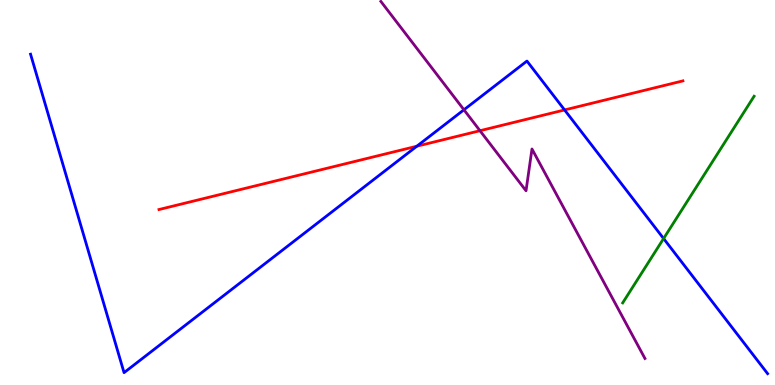[{'lines': ['blue', 'red'], 'intersections': [{'x': 5.38, 'y': 6.2}, {'x': 7.28, 'y': 7.14}]}, {'lines': ['green', 'red'], 'intersections': []}, {'lines': ['purple', 'red'], 'intersections': [{'x': 6.19, 'y': 6.6}]}, {'lines': ['blue', 'green'], 'intersections': [{'x': 8.56, 'y': 3.8}]}, {'lines': ['blue', 'purple'], 'intersections': [{'x': 5.99, 'y': 7.15}]}, {'lines': ['green', 'purple'], 'intersections': []}]